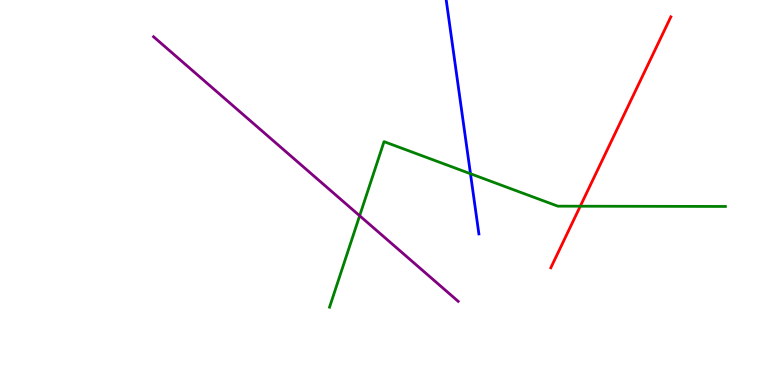[{'lines': ['blue', 'red'], 'intersections': []}, {'lines': ['green', 'red'], 'intersections': [{'x': 7.49, 'y': 4.64}]}, {'lines': ['purple', 'red'], 'intersections': []}, {'lines': ['blue', 'green'], 'intersections': [{'x': 6.07, 'y': 5.49}]}, {'lines': ['blue', 'purple'], 'intersections': []}, {'lines': ['green', 'purple'], 'intersections': [{'x': 4.64, 'y': 4.4}]}]